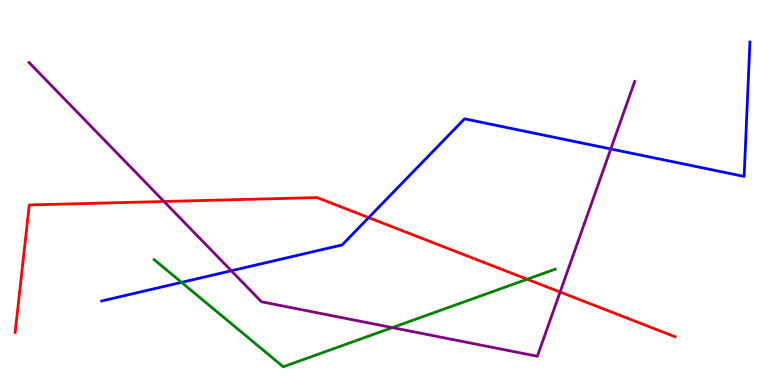[{'lines': ['blue', 'red'], 'intersections': [{'x': 4.76, 'y': 4.35}]}, {'lines': ['green', 'red'], 'intersections': [{'x': 6.8, 'y': 2.75}]}, {'lines': ['purple', 'red'], 'intersections': [{'x': 2.12, 'y': 4.77}, {'x': 7.23, 'y': 2.41}]}, {'lines': ['blue', 'green'], 'intersections': [{'x': 2.34, 'y': 2.67}]}, {'lines': ['blue', 'purple'], 'intersections': [{'x': 2.98, 'y': 2.97}, {'x': 7.88, 'y': 6.13}]}, {'lines': ['green', 'purple'], 'intersections': [{'x': 5.06, 'y': 1.49}]}]